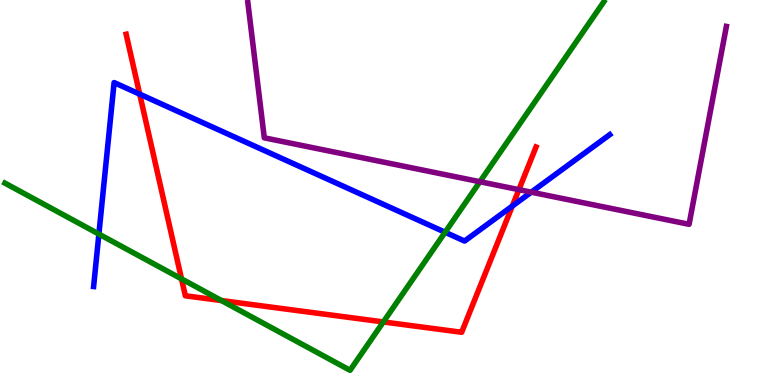[{'lines': ['blue', 'red'], 'intersections': [{'x': 1.8, 'y': 7.55}, {'x': 6.61, 'y': 4.65}]}, {'lines': ['green', 'red'], 'intersections': [{'x': 2.34, 'y': 2.76}, {'x': 2.86, 'y': 2.19}, {'x': 4.95, 'y': 1.64}]}, {'lines': ['purple', 'red'], 'intersections': [{'x': 6.7, 'y': 5.07}]}, {'lines': ['blue', 'green'], 'intersections': [{'x': 1.28, 'y': 3.92}, {'x': 5.74, 'y': 3.97}]}, {'lines': ['blue', 'purple'], 'intersections': [{'x': 6.85, 'y': 5.01}]}, {'lines': ['green', 'purple'], 'intersections': [{'x': 6.19, 'y': 5.28}]}]